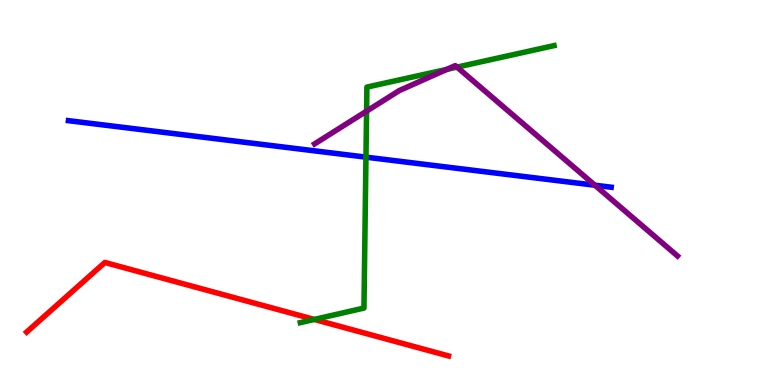[{'lines': ['blue', 'red'], 'intersections': []}, {'lines': ['green', 'red'], 'intersections': [{'x': 4.06, 'y': 1.7}]}, {'lines': ['purple', 'red'], 'intersections': []}, {'lines': ['blue', 'green'], 'intersections': [{'x': 4.72, 'y': 5.92}]}, {'lines': ['blue', 'purple'], 'intersections': [{'x': 7.68, 'y': 5.19}]}, {'lines': ['green', 'purple'], 'intersections': [{'x': 4.73, 'y': 7.11}, {'x': 5.77, 'y': 8.2}, {'x': 5.9, 'y': 8.26}]}]